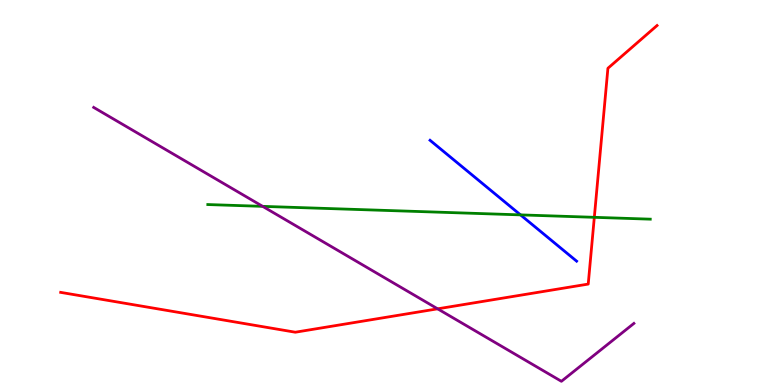[{'lines': ['blue', 'red'], 'intersections': []}, {'lines': ['green', 'red'], 'intersections': [{'x': 7.67, 'y': 4.36}]}, {'lines': ['purple', 'red'], 'intersections': [{'x': 5.65, 'y': 1.98}]}, {'lines': ['blue', 'green'], 'intersections': [{'x': 6.72, 'y': 4.42}]}, {'lines': ['blue', 'purple'], 'intersections': []}, {'lines': ['green', 'purple'], 'intersections': [{'x': 3.39, 'y': 4.64}]}]